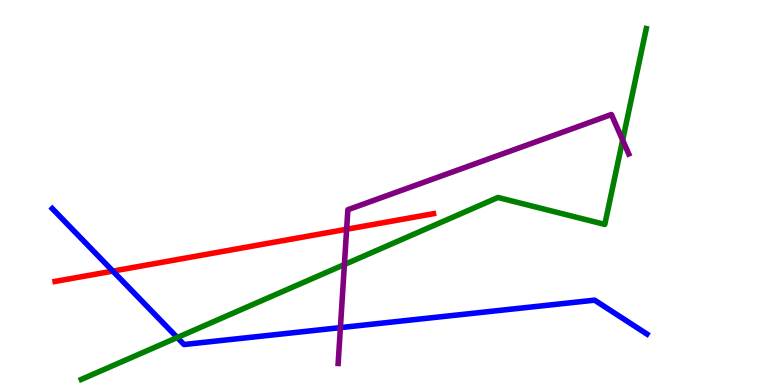[{'lines': ['blue', 'red'], 'intersections': [{'x': 1.46, 'y': 2.96}]}, {'lines': ['green', 'red'], 'intersections': []}, {'lines': ['purple', 'red'], 'intersections': [{'x': 4.47, 'y': 4.05}]}, {'lines': ['blue', 'green'], 'intersections': [{'x': 2.29, 'y': 1.23}]}, {'lines': ['blue', 'purple'], 'intersections': [{'x': 4.39, 'y': 1.49}]}, {'lines': ['green', 'purple'], 'intersections': [{'x': 4.44, 'y': 3.13}, {'x': 8.03, 'y': 6.36}]}]